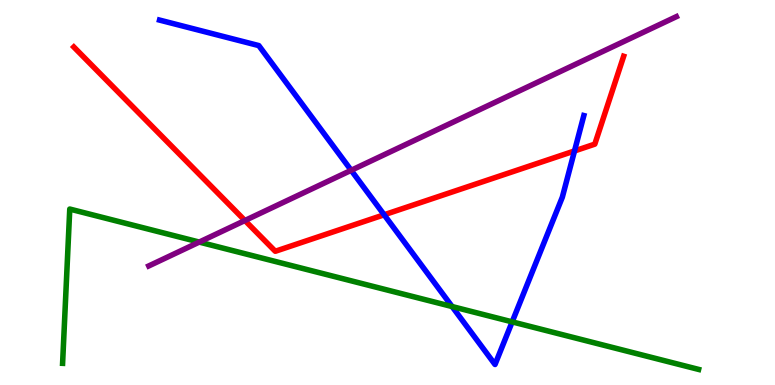[{'lines': ['blue', 'red'], 'intersections': [{'x': 4.96, 'y': 4.42}, {'x': 7.41, 'y': 6.08}]}, {'lines': ['green', 'red'], 'intersections': []}, {'lines': ['purple', 'red'], 'intersections': [{'x': 3.16, 'y': 4.27}]}, {'lines': ['blue', 'green'], 'intersections': [{'x': 5.83, 'y': 2.04}, {'x': 6.61, 'y': 1.64}]}, {'lines': ['blue', 'purple'], 'intersections': [{'x': 4.53, 'y': 5.58}]}, {'lines': ['green', 'purple'], 'intersections': [{'x': 2.57, 'y': 3.71}]}]